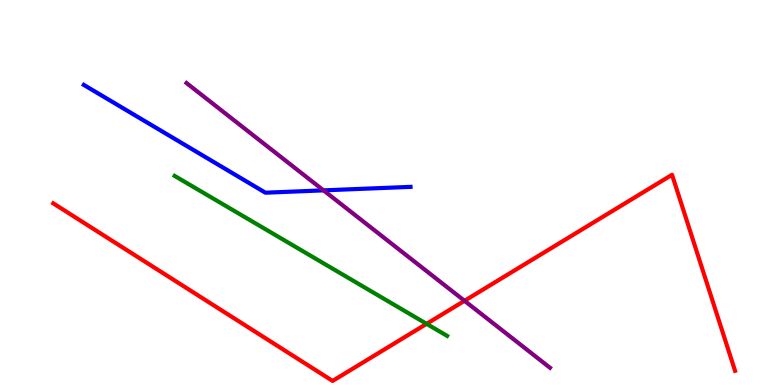[{'lines': ['blue', 'red'], 'intersections': []}, {'lines': ['green', 'red'], 'intersections': [{'x': 5.5, 'y': 1.59}]}, {'lines': ['purple', 'red'], 'intersections': [{'x': 5.99, 'y': 2.19}]}, {'lines': ['blue', 'green'], 'intersections': []}, {'lines': ['blue', 'purple'], 'intersections': [{'x': 4.17, 'y': 5.06}]}, {'lines': ['green', 'purple'], 'intersections': []}]